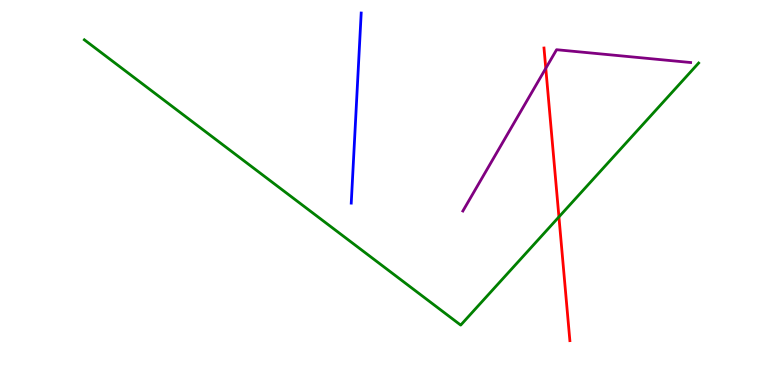[{'lines': ['blue', 'red'], 'intersections': []}, {'lines': ['green', 'red'], 'intersections': [{'x': 7.21, 'y': 4.37}]}, {'lines': ['purple', 'red'], 'intersections': [{'x': 7.04, 'y': 8.23}]}, {'lines': ['blue', 'green'], 'intersections': []}, {'lines': ['blue', 'purple'], 'intersections': []}, {'lines': ['green', 'purple'], 'intersections': []}]